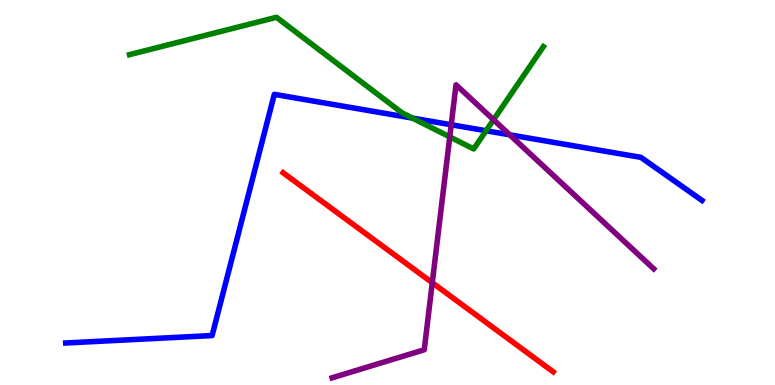[{'lines': ['blue', 'red'], 'intersections': []}, {'lines': ['green', 'red'], 'intersections': []}, {'lines': ['purple', 'red'], 'intersections': [{'x': 5.58, 'y': 2.66}]}, {'lines': ['blue', 'green'], 'intersections': [{'x': 5.32, 'y': 6.93}, {'x': 6.27, 'y': 6.6}]}, {'lines': ['blue', 'purple'], 'intersections': [{'x': 5.82, 'y': 6.76}, {'x': 6.58, 'y': 6.5}]}, {'lines': ['green', 'purple'], 'intersections': [{'x': 5.8, 'y': 6.44}, {'x': 6.37, 'y': 6.89}]}]